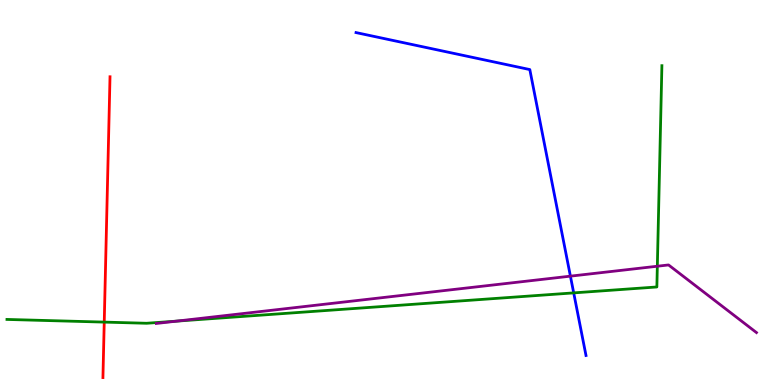[{'lines': ['blue', 'red'], 'intersections': []}, {'lines': ['green', 'red'], 'intersections': [{'x': 1.34, 'y': 1.63}]}, {'lines': ['purple', 'red'], 'intersections': []}, {'lines': ['blue', 'green'], 'intersections': [{'x': 7.4, 'y': 2.39}]}, {'lines': ['blue', 'purple'], 'intersections': [{'x': 7.36, 'y': 2.83}]}, {'lines': ['green', 'purple'], 'intersections': [{'x': 2.28, 'y': 1.66}, {'x': 8.48, 'y': 3.09}]}]